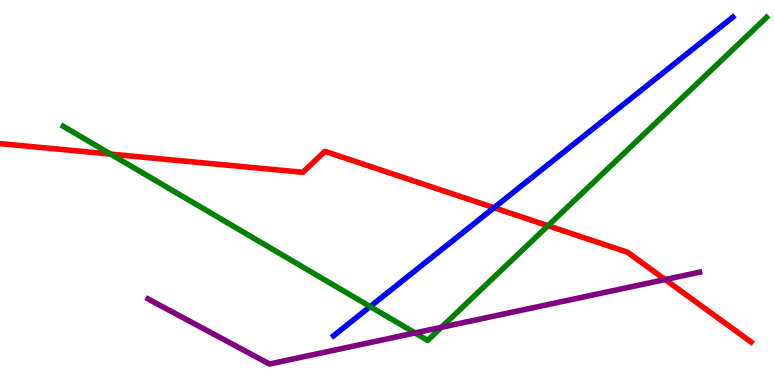[{'lines': ['blue', 'red'], 'intersections': [{'x': 6.37, 'y': 4.6}]}, {'lines': ['green', 'red'], 'intersections': [{'x': 1.43, 'y': 6.0}, {'x': 7.07, 'y': 4.14}]}, {'lines': ['purple', 'red'], 'intersections': [{'x': 8.58, 'y': 2.74}]}, {'lines': ['blue', 'green'], 'intersections': [{'x': 4.78, 'y': 2.04}]}, {'lines': ['blue', 'purple'], 'intersections': []}, {'lines': ['green', 'purple'], 'intersections': [{'x': 5.36, 'y': 1.35}, {'x': 5.7, 'y': 1.5}]}]